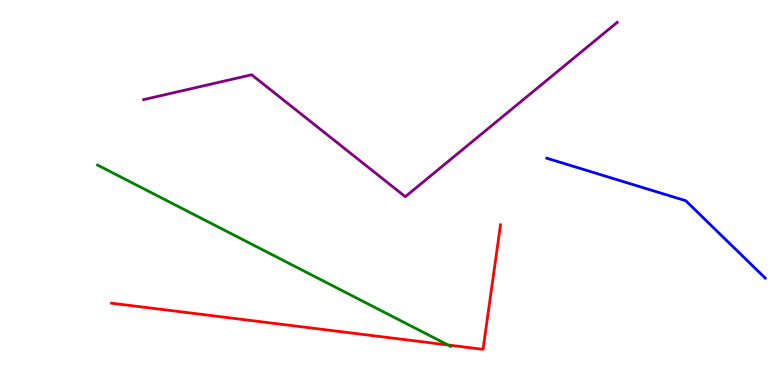[{'lines': ['blue', 'red'], 'intersections': []}, {'lines': ['green', 'red'], 'intersections': [{'x': 5.78, 'y': 1.04}]}, {'lines': ['purple', 'red'], 'intersections': []}, {'lines': ['blue', 'green'], 'intersections': []}, {'lines': ['blue', 'purple'], 'intersections': []}, {'lines': ['green', 'purple'], 'intersections': []}]